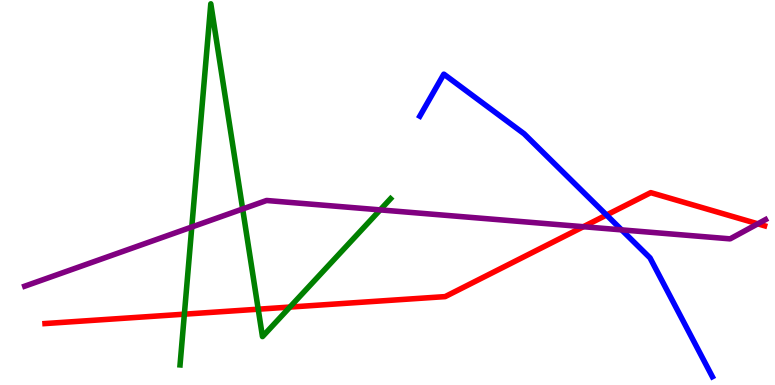[{'lines': ['blue', 'red'], 'intersections': [{'x': 7.83, 'y': 4.42}]}, {'lines': ['green', 'red'], 'intersections': [{'x': 2.38, 'y': 1.84}, {'x': 3.33, 'y': 1.97}, {'x': 3.74, 'y': 2.02}]}, {'lines': ['purple', 'red'], 'intersections': [{'x': 7.53, 'y': 4.11}, {'x': 9.78, 'y': 4.19}]}, {'lines': ['blue', 'green'], 'intersections': []}, {'lines': ['blue', 'purple'], 'intersections': [{'x': 8.02, 'y': 4.03}]}, {'lines': ['green', 'purple'], 'intersections': [{'x': 2.47, 'y': 4.1}, {'x': 3.13, 'y': 4.57}, {'x': 4.91, 'y': 4.55}]}]